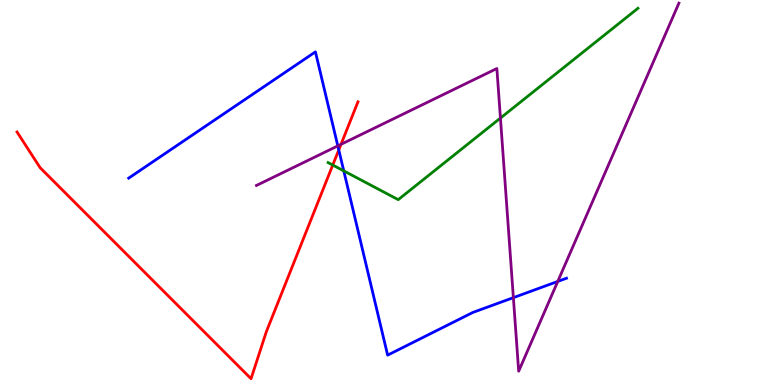[{'lines': ['blue', 'red'], 'intersections': [{'x': 4.37, 'y': 6.11}]}, {'lines': ['green', 'red'], 'intersections': [{'x': 4.29, 'y': 5.71}]}, {'lines': ['purple', 'red'], 'intersections': [{'x': 4.4, 'y': 6.25}]}, {'lines': ['blue', 'green'], 'intersections': [{'x': 4.44, 'y': 5.56}]}, {'lines': ['blue', 'purple'], 'intersections': [{'x': 4.36, 'y': 6.21}, {'x': 6.62, 'y': 2.27}, {'x': 7.2, 'y': 2.69}]}, {'lines': ['green', 'purple'], 'intersections': [{'x': 6.46, 'y': 6.93}]}]